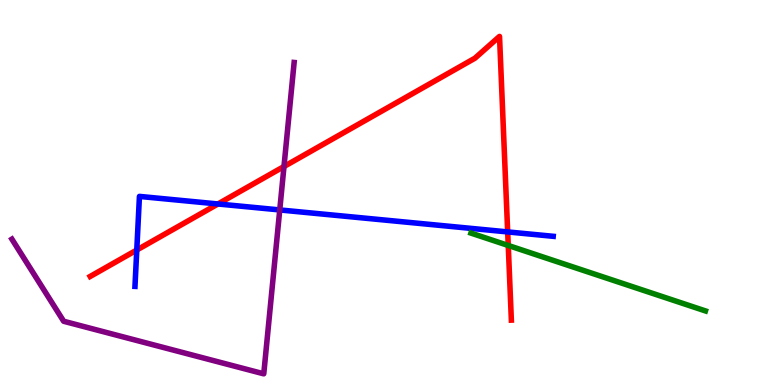[{'lines': ['blue', 'red'], 'intersections': [{'x': 1.76, 'y': 3.51}, {'x': 2.81, 'y': 4.7}, {'x': 6.55, 'y': 3.98}]}, {'lines': ['green', 'red'], 'intersections': [{'x': 6.56, 'y': 3.62}]}, {'lines': ['purple', 'red'], 'intersections': [{'x': 3.66, 'y': 5.67}]}, {'lines': ['blue', 'green'], 'intersections': []}, {'lines': ['blue', 'purple'], 'intersections': [{'x': 3.61, 'y': 4.55}]}, {'lines': ['green', 'purple'], 'intersections': []}]